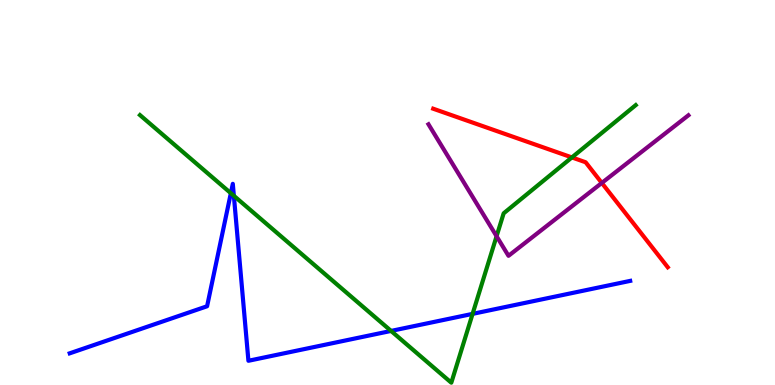[{'lines': ['blue', 'red'], 'intersections': []}, {'lines': ['green', 'red'], 'intersections': [{'x': 7.38, 'y': 5.91}]}, {'lines': ['purple', 'red'], 'intersections': [{'x': 7.77, 'y': 5.25}]}, {'lines': ['blue', 'green'], 'intersections': [{'x': 2.98, 'y': 4.98}, {'x': 3.02, 'y': 4.91}, {'x': 5.05, 'y': 1.4}, {'x': 6.1, 'y': 1.85}]}, {'lines': ['blue', 'purple'], 'intersections': []}, {'lines': ['green', 'purple'], 'intersections': [{'x': 6.41, 'y': 3.86}]}]